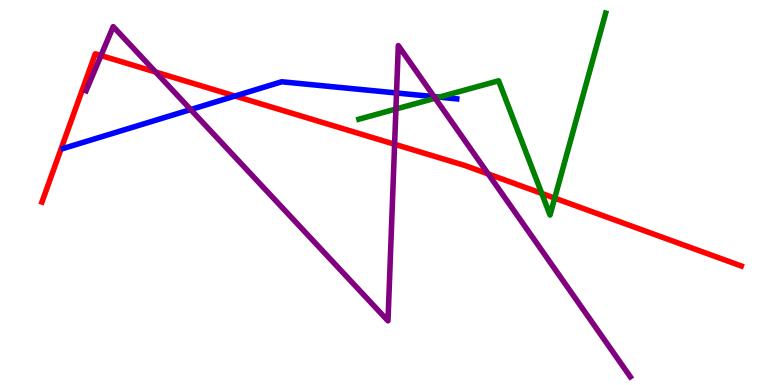[{'lines': ['blue', 'red'], 'intersections': [{'x': 3.03, 'y': 7.51}]}, {'lines': ['green', 'red'], 'intersections': [{'x': 6.99, 'y': 4.98}, {'x': 7.16, 'y': 4.85}]}, {'lines': ['purple', 'red'], 'intersections': [{'x': 1.3, 'y': 8.56}, {'x': 2.01, 'y': 8.13}, {'x': 5.09, 'y': 6.25}, {'x': 6.3, 'y': 5.48}]}, {'lines': ['blue', 'green'], 'intersections': [{'x': 5.67, 'y': 7.48}]}, {'lines': ['blue', 'purple'], 'intersections': [{'x': 2.46, 'y': 7.15}, {'x': 5.12, 'y': 7.58}, {'x': 5.6, 'y': 7.49}]}, {'lines': ['green', 'purple'], 'intersections': [{'x': 5.11, 'y': 7.17}, {'x': 5.62, 'y': 7.45}]}]